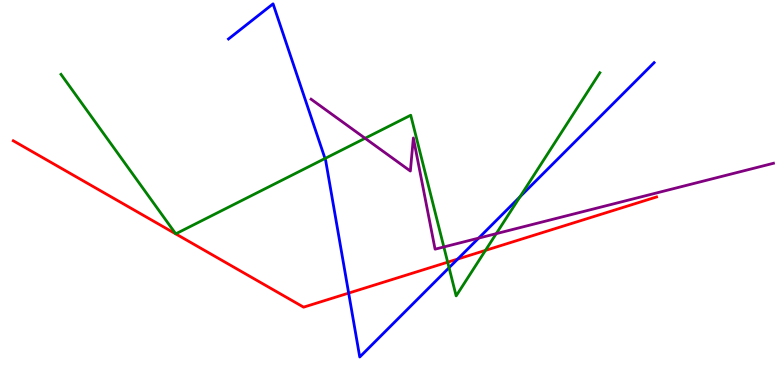[{'lines': ['blue', 'red'], 'intersections': [{'x': 4.5, 'y': 2.39}, {'x': 5.91, 'y': 3.27}]}, {'lines': ['green', 'red'], 'intersections': [{'x': 5.78, 'y': 3.19}, {'x': 6.26, 'y': 3.5}]}, {'lines': ['purple', 'red'], 'intersections': []}, {'lines': ['blue', 'green'], 'intersections': [{'x': 4.19, 'y': 5.88}, {'x': 5.79, 'y': 3.05}, {'x': 6.71, 'y': 4.89}]}, {'lines': ['blue', 'purple'], 'intersections': [{'x': 6.18, 'y': 3.82}]}, {'lines': ['green', 'purple'], 'intersections': [{'x': 4.71, 'y': 6.41}, {'x': 5.73, 'y': 3.59}, {'x': 6.4, 'y': 3.93}]}]